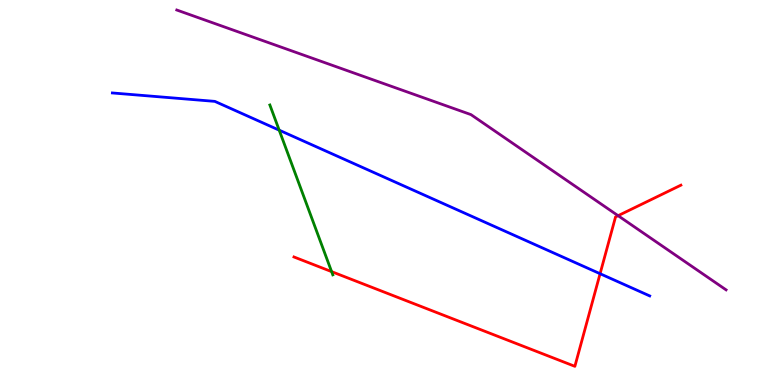[{'lines': ['blue', 'red'], 'intersections': [{'x': 7.74, 'y': 2.89}]}, {'lines': ['green', 'red'], 'intersections': [{'x': 4.28, 'y': 2.94}]}, {'lines': ['purple', 'red'], 'intersections': [{'x': 7.98, 'y': 4.4}]}, {'lines': ['blue', 'green'], 'intersections': [{'x': 3.6, 'y': 6.62}]}, {'lines': ['blue', 'purple'], 'intersections': []}, {'lines': ['green', 'purple'], 'intersections': []}]